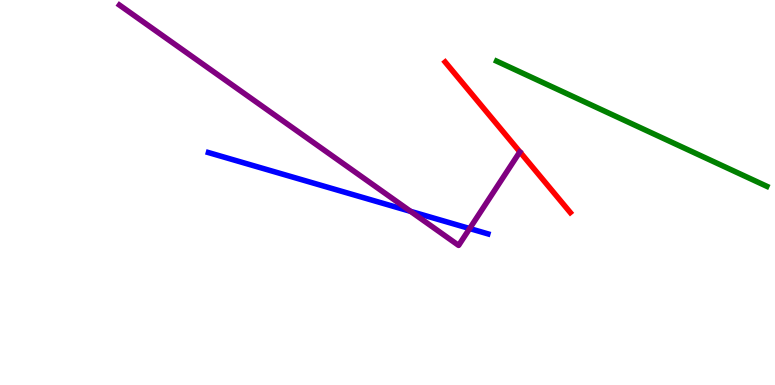[{'lines': ['blue', 'red'], 'intersections': []}, {'lines': ['green', 'red'], 'intersections': []}, {'lines': ['purple', 'red'], 'intersections': []}, {'lines': ['blue', 'green'], 'intersections': []}, {'lines': ['blue', 'purple'], 'intersections': [{'x': 5.3, 'y': 4.51}, {'x': 6.06, 'y': 4.06}]}, {'lines': ['green', 'purple'], 'intersections': []}]